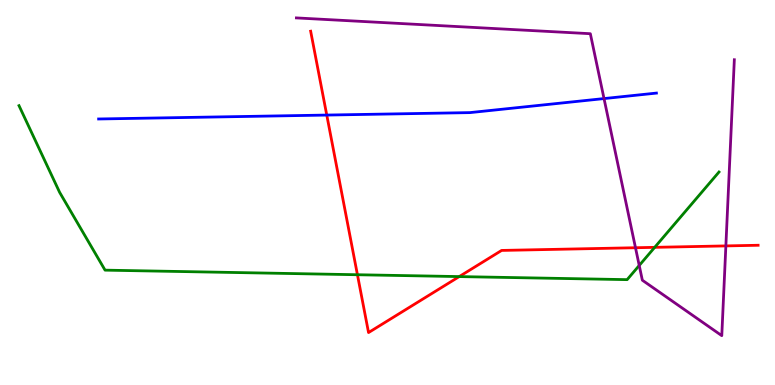[{'lines': ['blue', 'red'], 'intersections': [{'x': 4.22, 'y': 7.01}]}, {'lines': ['green', 'red'], 'intersections': [{'x': 4.61, 'y': 2.86}, {'x': 5.93, 'y': 2.82}, {'x': 8.45, 'y': 3.58}]}, {'lines': ['purple', 'red'], 'intersections': [{'x': 8.2, 'y': 3.57}, {'x': 9.37, 'y': 3.61}]}, {'lines': ['blue', 'green'], 'intersections': []}, {'lines': ['blue', 'purple'], 'intersections': [{'x': 7.79, 'y': 7.44}]}, {'lines': ['green', 'purple'], 'intersections': [{'x': 8.25, 'y': 3.1}]}]